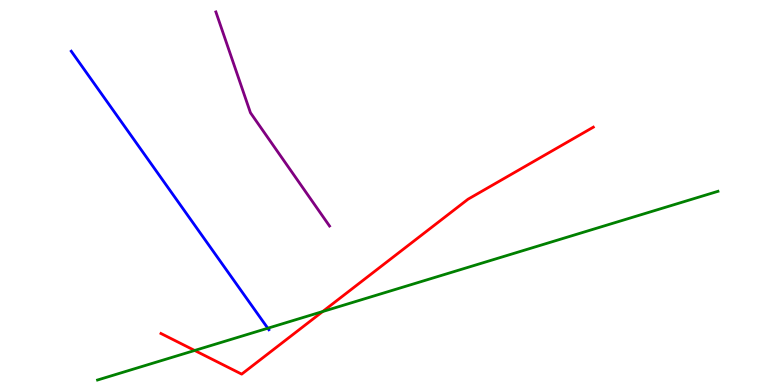[{'lines': ['blue', 'red'], 'intersections': []}, {'lines': ['green', 'red'], 'intersections': [{'x': 2.51, 'y': 0.897}, {'x': 4.16, 'y': 1.91}]}, {'lines': ['purple', 'red'], 'intersections': []}, {'lines': ['blue', 'green'], 'intersections': [{'x': 3.46, 'y': 1.47}]}, {'lines': ['blue', 'purple'], 'intersections': []}, {'lines': ['green', 'purple'], 'intersections': []}]